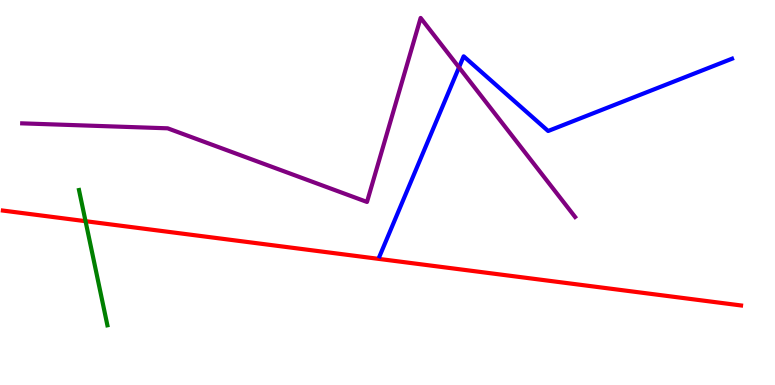[{'lines': ['blue', 'red'], 'intersections': []}, {'lines': ['green', 'red'], 'intersections': [{'x': 1.1, 'y': 4.25}]}, {'lines': ['purple', 'red'], 'intersections': []}, {'lines': ['blue', 'green'], 'intersections': []}, {'lines': ['blue', 'purple'], 'intersections': [{'x': 5.92, 'y': 8.25}]}, {'lines': ['green', 'purple'], 'intersections': []}]